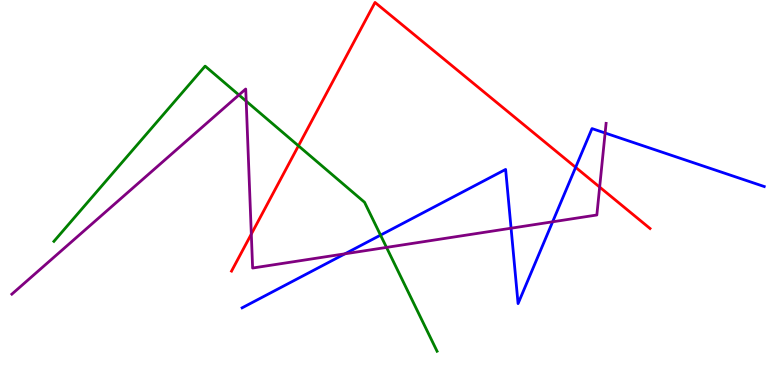[{'lines': ['blue', 'red'], 'intersections': [{'x': 7.43, 'y': 5.65}]}, {'lines': ['green', 'red'], 'intersections': [{'x': 3.85, 'y': 6.21}]}, {'lines': ['purple', 'red'], 'intersections': [{'x': 3.24, 'y': 3.92}, {'x': 7.74, 'y': 5.14}]}, {'lines': ['blue', 'green'], 'intersections': [{'x': 4.91, 'y': 3.89}]}, {'lines': ['blue', 'purple'], 'intersections': [{'x': 4.45, 'y': 3.41}, {'x': 6.59, 'y': 4.07}, {'x': 7.13, 'y': 4.24}, {'x': 7.81, 'y': 6.55}]}, {'lines': ['green', 'purple'], 'intersections': [{'x': 3.08, 'y': 7.53}, {'x': 3.18, 'y': 7.37}, {'x': 4.99, 'y': 3.57}]}]